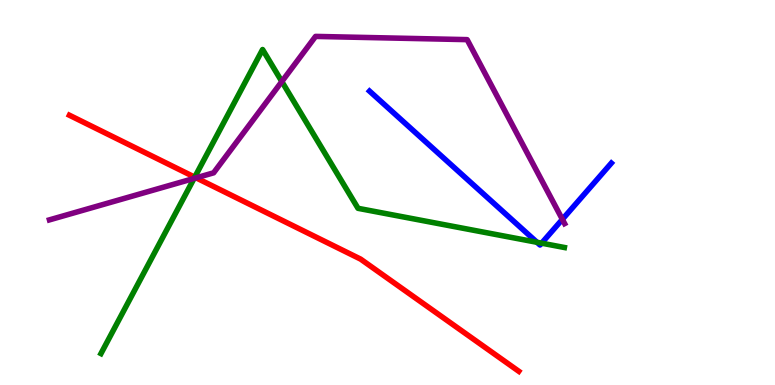[{'lines': ['blue', 'red'], 'intersections': []}, {'lines': ['green', 'red'], 'intersections': [{'x': 2.51, 'y': 5.4}]}, {'lines': ['purple', 'red'], 'intersections': [{'x': 2.53, 'y': 5.38}]}, {'lines': ['blue', 'green'], 'intersections': [{'x': 6.93, 'y': 3.71}, {'x': 6.99, 'y': 3.68}]}, {'lines': ['blue', 'purple'], 'intersections': [{'x': 7.26, 'y': 4.3}]}, {'lines': ['green', 'purple'], 'intersections': [{'x': 2.5, 'y': 5.37}, {'x': 3.64, 'y': 7.88}]}]